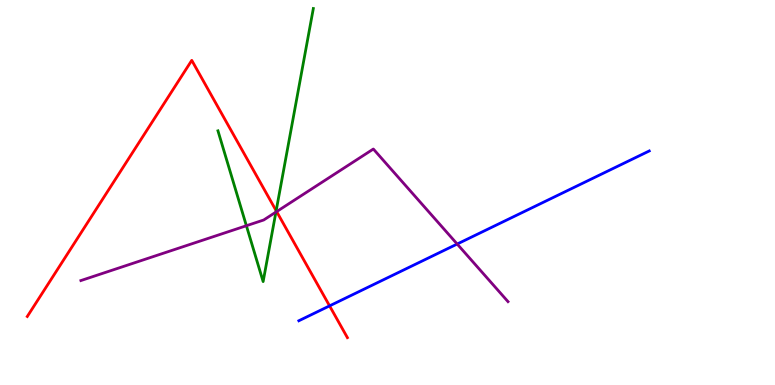[{'lines': ['blue', 'red'], 'intersections': [{'x': 4.25, 'y': 2.06}]}, {'lines': ['green', 'red'], 'intersections': [{'x': 3.56, 'y': 4.53}]}, {'lines': ['purple', 'red'], 'intersections': [{'x': 3.57, 'y': 4.5}]}, {'lines': ['blue', 'green'], 'intersections': []}, {'lines': ['blue', 'purple'], 'intersections': [{'x': 5.9, 'y': 3.66}]}, {'lines': ['green', 'purple'], 'intersections': [{'x': 3.18, 'y': 4.14}, {'x': 3.56, 'y': 4.49}]}]